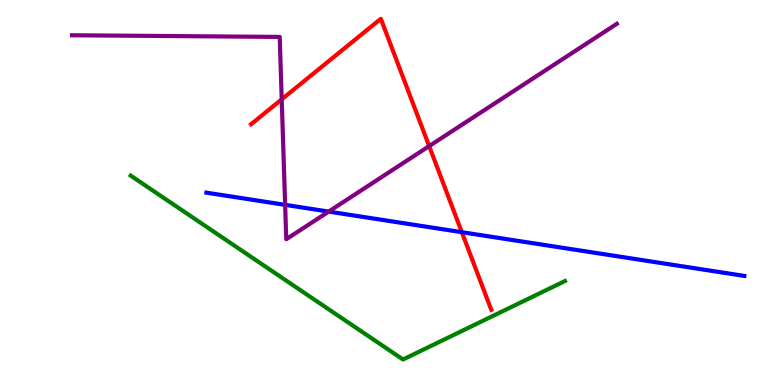[{'lines': ['blue', 'red'], 'intersections': [{'x': 5.96, 'y': 3.97}]}, {'lines': ['green', 'red'], 'intersections': []}, {'lines': ['purple', 'red'], 'intersections': [{'x': 3.64, 'y': 7.42}, {'x': 5.54, 'y': 6.2}]}, {'lines': ['blue', 'green'], 'intersections': []}, {'lines': ['blue', 'purple'], 'intersections': [{'x': 3.68, 'y': 4.68}, {'x': 4.24, 'y': 4.5}]}, {'lines': ['green', 'purple'], 'intersections': []}]